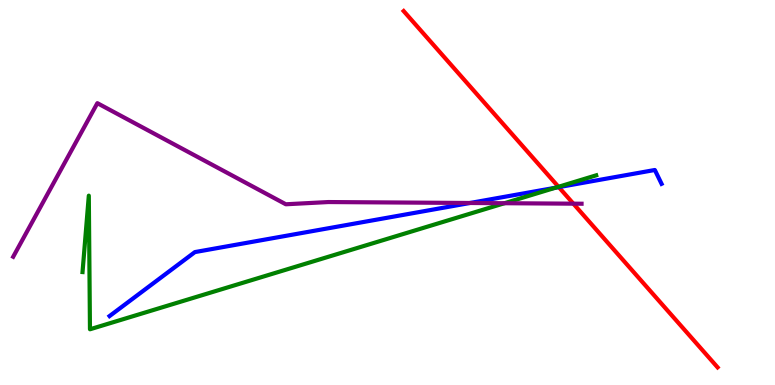[{'lines': ['blue', 'red'], 'intersections': [{'x': 7.21, 'y': 5.14}]}, {'lines': ['green', 'red'], 'intersections': [{'x': 7.21, 'y': 5.15}]}, {'lines': ['purple', 'red'], 'intersections': [{'x': 7.4, 'y': 4.71}]}, {'lines': ['blue', 'green'], 'intersections': [{'x': 7.17, 'y': 5.12}]}, {'lines': ['blue', 'purple'], 'intersections': [{'x': 6.06, 'y': 4.73}]}, {'lines': ['green', 'purple'], 'intersections': [{'x': 6.51, 'y': 4.72}]}]